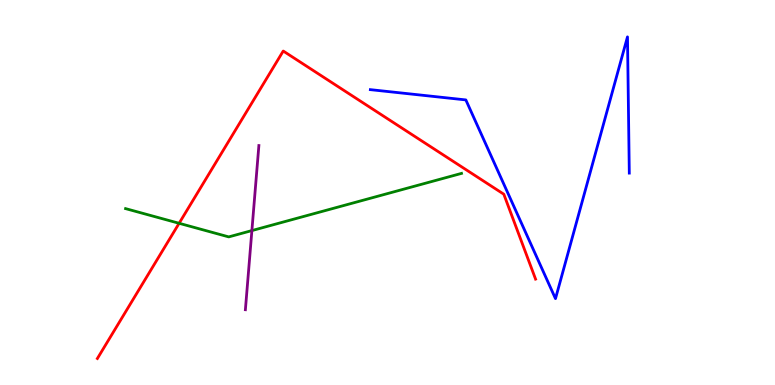[{'lines': ['blue', 'red'], 'intersections': []}, {'lines': ['green', 'red'], 'intersections': [{'x': 2.31, 'y': 4.2}]}, {'lines': ['purple', 'red'], 'intersections': []}, {'lines': ['blue', 'green'], 'intersections': []}, {'lines': ['blue', 'purple'], 'intersections': []}, {'lines': ['green', 'purple'], 'intersections': [{'x': 3.25, 'y': 4.01}]}]